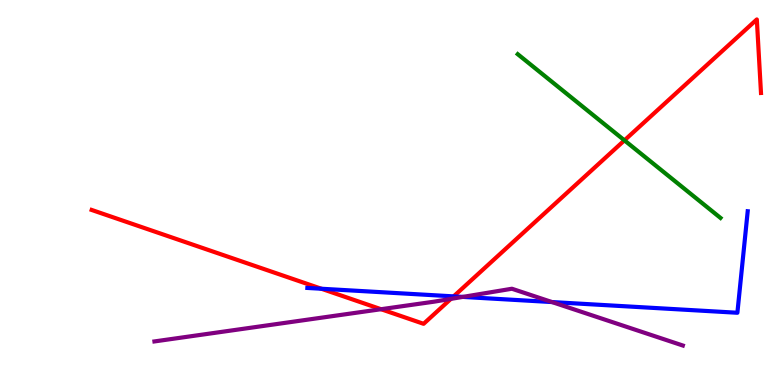[{'lines': ['blue', 'red'], 'intersections': [{'x': 4.15, 'y': 2.5}, {'x': 5.85, 'y': 2.3}]}, {'lines': ['green', 'red'], 'intersections': [{'x': 8.06, 'y': 6.35}]}, {'lines': ['purple', 'red'], 'intersections': [{'x': 4.92, 'y': 1.97}, {'x': 5.82, 'y': 2.24}]}, {'lines': ['blue', 'green'], 'intersections': []}, {'lines': ['blue', 'purple'], 'intersections': [{'x': 5.97, 'y': 2.29}, {'x': 7.12, 'y': 2.15}]}, {'lines': ['green', 'purple'], 'intersections': []}]